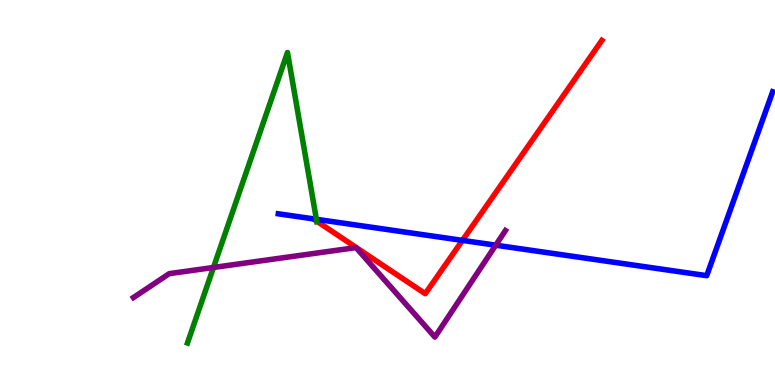[{'lines': ['blue', 'red'], 'intersections': [{'x': 5.97, 'y': 3.76}]}, {'lines': ['green', 'red'], 'intersections': [{'x': 4.09, 'y': 4.26}]}, {'lines': ['purple', 'red'], 'intersections': []}, {'lines': ['blue', 'green'], 'intersections': [{'x': 4.08, 'y': 4.3}]}, {'lines': ['blue', 'purple'], 'intersections': [{'x': 6.4, 'y': 3.63}]}, {'lines': ['green', 'purple'], 'intersections': [{'x': 2.75, 'y': 3.05}]}]